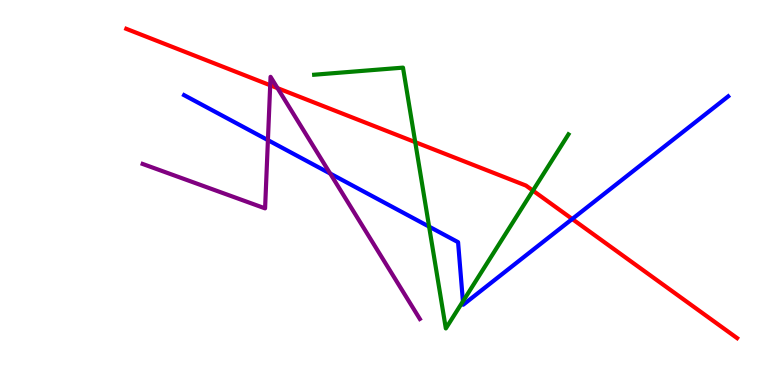[{'lines': ['blue', 'red'], 'intersections': [{'x': 7.38, 'y': 4.31}]}, {'lines': ['green', 'red'], 'intersections': [{'x': 5.36, 'y': 6.31}, {'x': 6.88, 'y': 5.05}]}, {'lines': ['purple', 'red'], 'intersections': [{'x': 3.49, 'y': 7.79}, {'x': 3.58, 'y': 7.71}]}, {'lines': ['blue', 'green'], 'intersections': [{'x': 5.54, 'y': 4.11}, {'x': 5.97, 'y': 2.17}]}, {'lines': ['blue', 'purple'], 'intersections': [{'x': 3.46, 'y': 6.36}, {'x': 4.26, 'y': 5.49}]}, {'lines': ['green', 'purple'], 'intersections': []}]